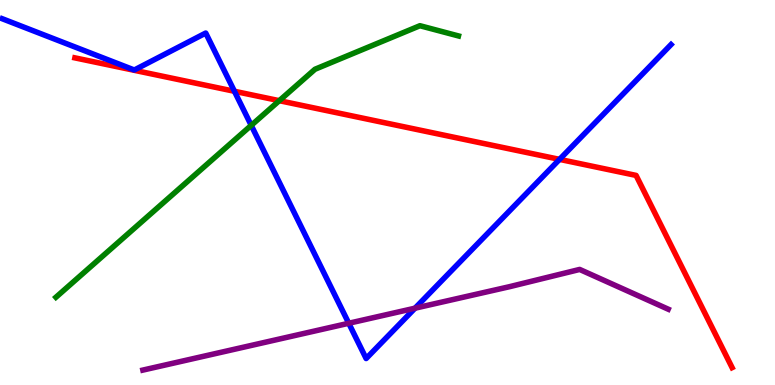[{'lines': ['blue', 'red'], 'intersections': [{'x': 3.02, 'y': 7.63}, {'x': 7.22, 'y': 5.86}]}, {'lines': ['green', 'red'], 'intersections': [{'x': 3.6, 'y': 7.39}]}, {'lines': ['purple', 'red'], 'intersections': []}, {'lines': ['blue', 'green'], 'intersections': [{'x': 3.24, 'y': 6.74}]}, {'lines': ['blue', 'purple'], 'intersections': [{'x': 4.5, 'y': 1.6}, {'x': 5.36, 'y': 2.0}]}, {'lines': ['green', 'purple'], 'intersections': []}]